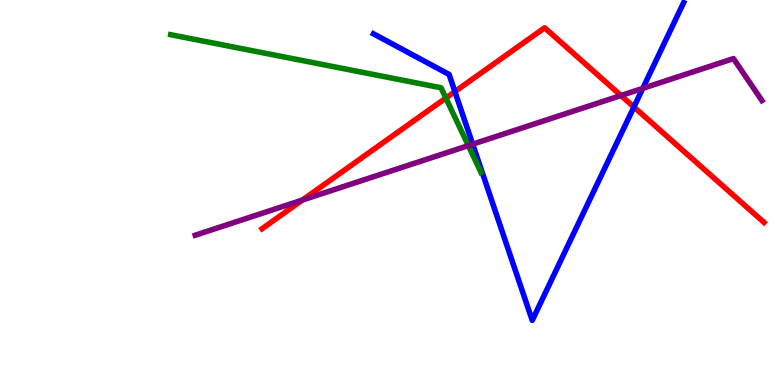[{'lines': ['blue', 'red'], 'intersections': [{'x': 5.87, 'y': 7.62}, {'x': 8.18, 'y': 7.22}]}, {'lines': ['green', 'red'], 'intersections': [{'x': 5.75, 'y': 7.45}]}, {'lines': ['purple', 'red'], 'intersections': [{'x': 3.9, 'y': 4.8}, {'x': 8.01, 'y': 7.52}]}, {'lines': ['blue', 'green'], 'intersections': []}, {'lines': ['blue', 'purple'], 'intersections': [{'x': 6.1, 'y': 6.26}, {'x': 8.29, 'y': 7.7}]}, {'lines': ['green', 'purple'], 'intersections': [{'x': 6.04, 'y': 6.22}]}]